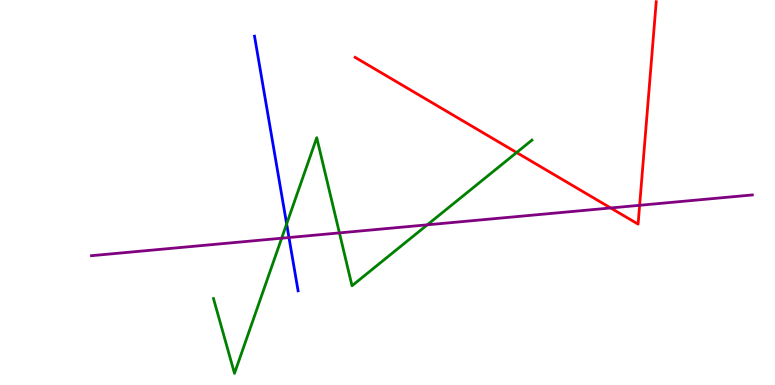[{'lines': ['blue', 'red'], 'intersections': []}, {'lines': ['green', 'red'], 'intersections': [{'x': 6.67, 'y': 6.04}]}, {'lines': ['purple', 'red'], 'intersections': [{'x': 7.88, 'y': 4.6}, {'x': 8.25, 'y': 4.67}]}, {'lines': ['blue', 'green'], 'intersections': [{'x': 3.7, 'y': 4.18}]}, {'lines': ['blue', 'purple'], 'intersections': [{'x': 3.73, 'y': 3.83}]}, {'lines': ['green', 'purple'], 'intersections': [{'x': 3.63, 'y': 3.81}, {'x': 4.38, 'y': 3.95}, {'x': 5.51, 'y': 4.16}]}]